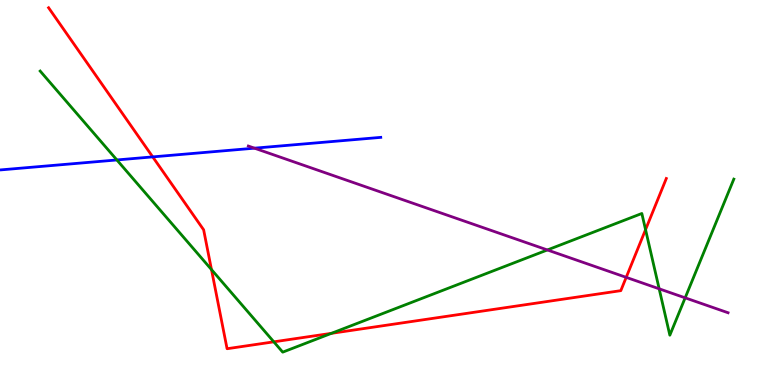[{'lines': ['blue', 'red'], 'intersections': [{'x': 1.97, 'y': 5.93}]}, {'lines': ['green', 'red'], 'intersections': [{'x': 2.73, 'y': 3.0}, {'x': 3.53, 'y': 1.12}, {'x': 4.28, 'y': 1.34}, {'x': 8.33, 'y': 4.04}]}, {'lines': ['purple', 'red'], 'intersections': [{'x': 8.08, 'y': 2.8}]}, {'lines': ['blue', 'green'], 'intersections': [{'x': 1.51, 'y': 5.85}]}, {'lines': ['blue', 'purple'], 'intersections': [{'x': 3.28, 'y': 6.15}]}, {'lines': ['green', 'purple'], 'intersections': [{'x': 7.06, 'y': 3.51}, {'x': 8.51, 'y': 2.5}, {'x': 8.84, 'y': 2.26}]}]